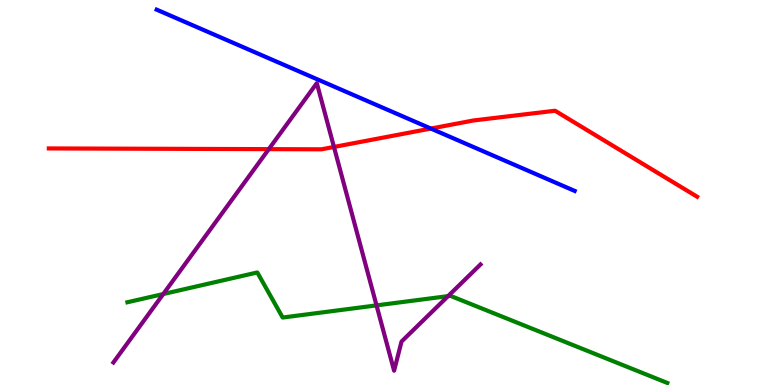[{'lines': ['blue', 'red'], 'intersections': [{'x': 5.56, 'y': 6.66}]}, {'lines': ['green', 'red'], 'intersections': []}, {'lines': ['purple', 'red'], 'intersections': [{'x': 3.47, 'y': 6.13}, {'x': 4.31, 'y': 6.18}]}, {'lines': ['blue', 'green'], 'intersections': []}, {'lines': ['blue', 'purple'], 'intersections': []}, {'lines': ['green', 'purple'], 'intersections': [{'x': 2.11, 'y': 2.36}, {'x': 4.86, 'y': 2.07}, {'x': 5.78, 'y': 2.31}]}]